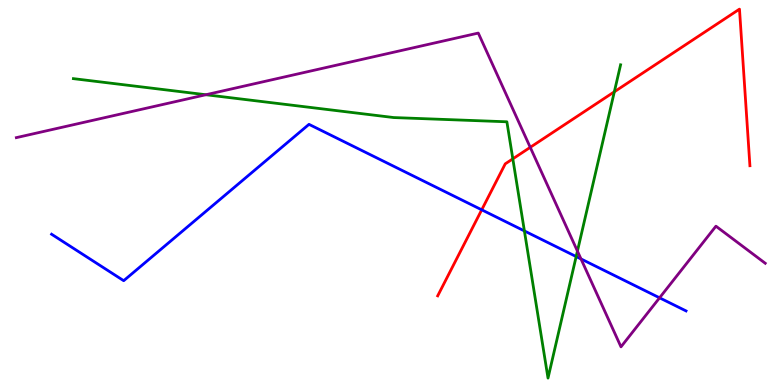[{'lines': ['blue', 'red'], 'intersections': [{'x': 6.22, 'y': 4.55}]}, {'lines': ['green', 'red'], 'intersections': [{'x': 6.62, 'y': 5.87}, {'x': 7.93, 'y': 7.62}]}, {'lines': ['purple', 'red'], 'intersections': [{'x': 6.84, 'y': 6.17}]}, {'lines': ['blue', 'green'], 'intersections': [{'x': 6.77, 'y': 4.0}, {'x': 7.43, 'y': 3.34}]}, {'lines': ['blue', 'purple'], 'intersections': [{'x': 7.5, 'y': 3.27}, {'x': 8.51, 'y': 2.26}]}, {'lines': ['green', 'purple'], 'intersections': [{'x': 2.66, 'y': 7.54}, {'x': 7.45, 'y': 3.48}]}]